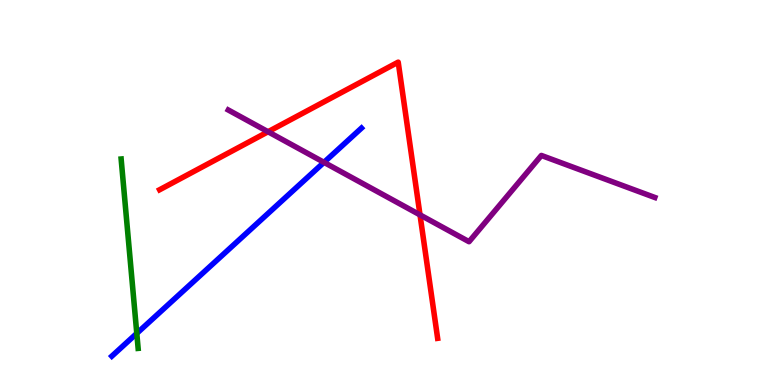[{'lines': ['blue', 'red'], 'intersections': []}, {'lines': ['green', 'red'], 'intersections': []}, {'lines': ['purple', 'red'], 'intersections': [{'x': 3.46, 'y': 6.58}, {'x': 5.42, 'y': 4.42}]}, {'lines': ['blue', 'green'], 'intersections': [{'x': 1.77, 'y': 1.34}]}, {'lines': ['blue', 'purple'], 'intersections': [{'x': 4.18, 'y': 5.78}]}, {'lines': ['green', 'purple'], 'intersections': []}]